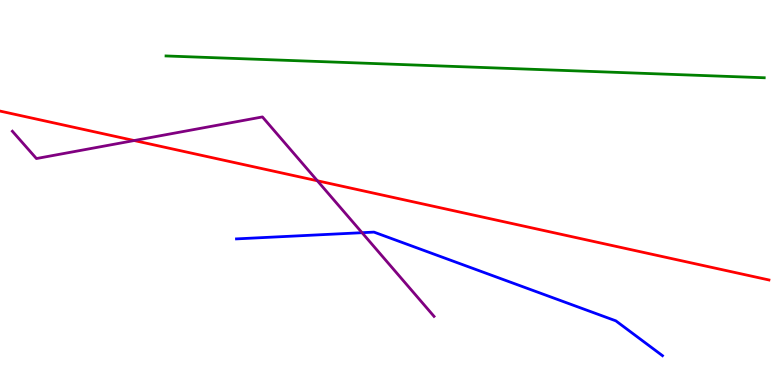[{'lines': ['blue', 'red'], 'intersections': []}, {'lines': ['green', 'red'], 'intersections': []}, {'lines': ['purple', 'red'], 'intersections': [{'x': 1.73, 'y': 6.35}, {'x': 4.1, 'y': 5.3}]}, {'lines': ['blue', 'green'], 'intersections': []}, {'lines': ['blue', 'purple'], 'intersections': [{'x': 4.67, 'y': 3.96}]}, {'lines': ['green', 'purple'], 'intersections': []}]